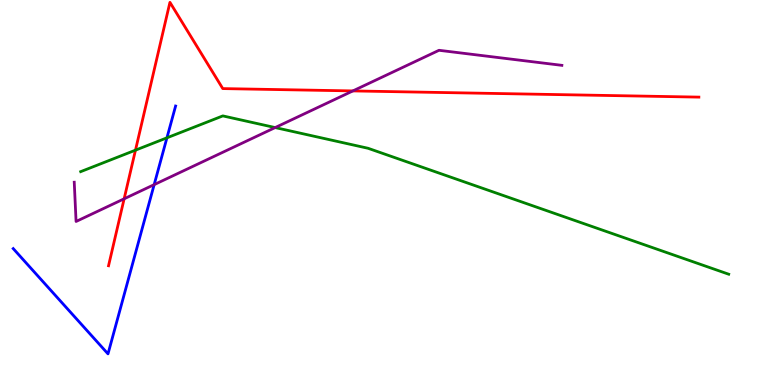[{'lines': ['blue', 'red'], 'intersections': []}, {'lines': ['green', 'red'], 'intersections': [{'x': 1.75, 'y': 6.1}]}, {'lines': ['purple', 'red'], 'intersections': [{'x': 1.6, 'y': 4.84}, {'x': 4.55, 'y': 7.64}]}, {'lines': ['blue', 'green'], 'intersections': [{'x': 2.15, 'y': 6.42}]}, {'lines': ['blue', 'purple'], 'intersections': [{'x': 1.99, 'y': 5.2}]}, {'lines': ['green', 'purple'], 'intersections': [{'x': 3.55, 'y': 6.69}]}]